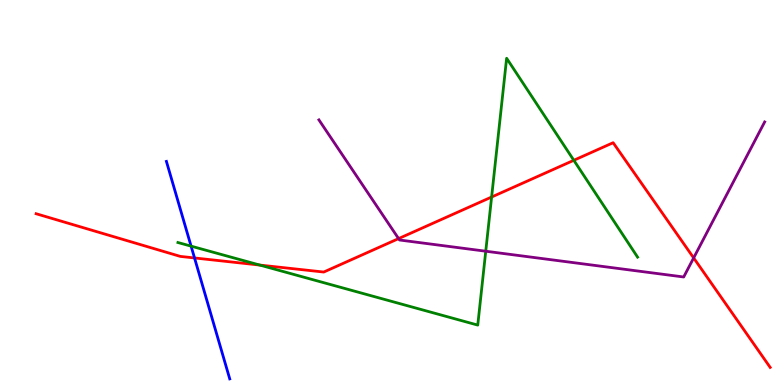[{'lines': ['blue', 'red'], 'intersections': [{'x': 2.51, 'y': 3.3}]}, {'lines': ['green', 'red'], 'intersections': [{'x': 3.35, 'y': 3.11}, {'x': 6.34, 'y': 4.88}, {'x': 7.4, 'y': 5.84}]}, {'lines': ['purple', 'red'], 'intersections': [{'x': 5.14, 'y': 3.8}, {'x': 8.95, 'y': 3.3}]}, {'lines': ['blue', 'green'], 'intersections': [{'x': 2.47, 'y': 3.61}]}, {'lines': ['blue', 'purple'], 'intersections': []}, {'lines': ['green', 'purple'], 'intersections': [{'x': 6.27, 'y': 3.47}]}]